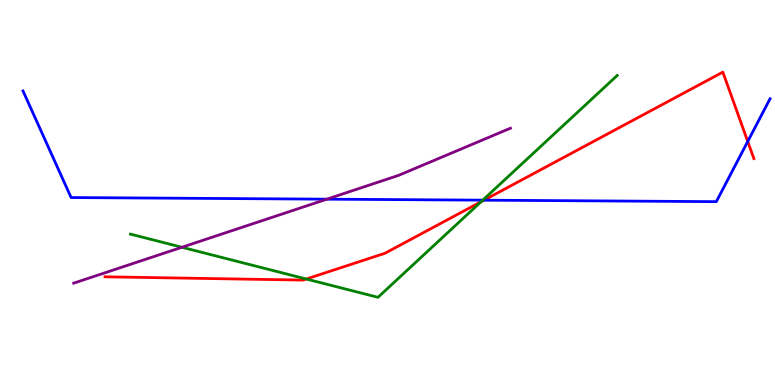[{'lines': ['blue', 'red'], 'intersections': [{'x': 6.25, 'y': 4.8}, {'x': 9.65, 'y': 6.33}]}, {'lines': ['green', 'red'], 'intersections': [{'x': 3.95, 'y': 2.75}, {'x': 6.21, 'y': 4.76}]}, {'lines': ['purple', 'red'], 'intersections': []}, {'lines': ['blue', 'green'], 'intersections': [{'x': 6.23, 'y': 4.8}]}, {'lines': ['blue', 'purple'], 'intersections': [{'x': 4.22, 'y': 4.83}]}, {'lines': ['green', 'purple'], 'intersections': [{'x': 2.35, 'y': 3.58}]}]